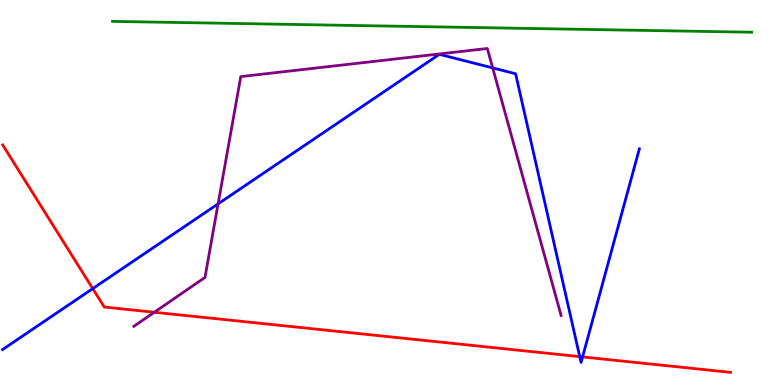[{'lines': ['blue', 'red'], 'intersections': [{'x': 1.2, 'y': 2.5}, {'x': 7.48, 'y': 0.737}, {'x': 7.52, 'y': 0.729}]}, {'lines': ['green', 'red'], 'intersections': []}, {'lines': ['purple', 'red'], 'intersections': [{'x': 1.99, 'y': 1.89}]}, {'lines': ['blue', 'green'], 'intersections': []}, {'lines': ['blue', 'purple'], 'intersections': [{'x': 2.81, 'y': 4.7}, {'x': 6.36, 'y': 8.24}]}, {'lines': ['green', 'purple'], 'intersections': []}]